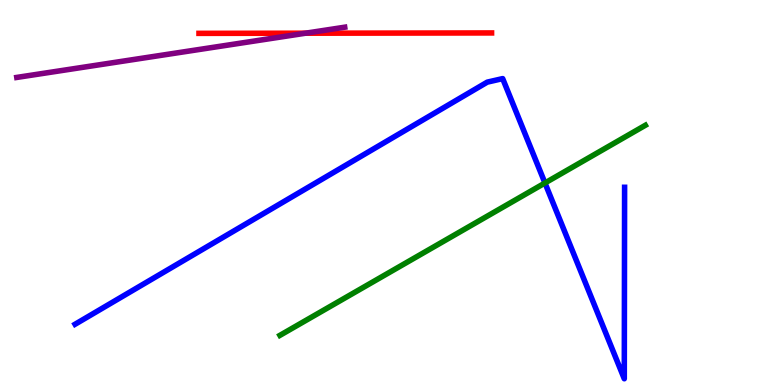[{'lines': ['blue', 'red'], 'intersections': []}, {'lines': ['green', 'red'], 'intersections': []}, {'lines': ['purple', 'red'], 'intersections': [{'x': 3.94, 'y': 9.14}]}, {'lines': ['blue', 'green'], 'intersections': [{'x': 7.03, 'y': 5.25}]}, {'lines': ['blue', 'purple'], 'intersections': []}, {'lines': ['green', 'purple'], 'intersections': []}]